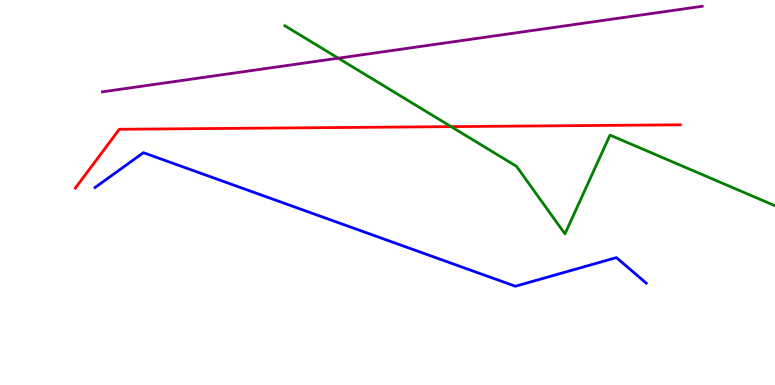[{'lines': ['blue', 'red'], 'intersections': []}, {'lines': ['green', 'red'], 'intersections': [{'x': 5.82, 'y': 6.71}]}, {'lines': ['purple', 'red'], 'intersections': []}, {'lines': ['blue', 'green'], 'intersections': []}, {'lines': ['blue', 'purple'], 'intersections': []}, {'lines': ['green', 'purple'], 'intersections': [{'x': 4.36, 'y': 8.49}]}]